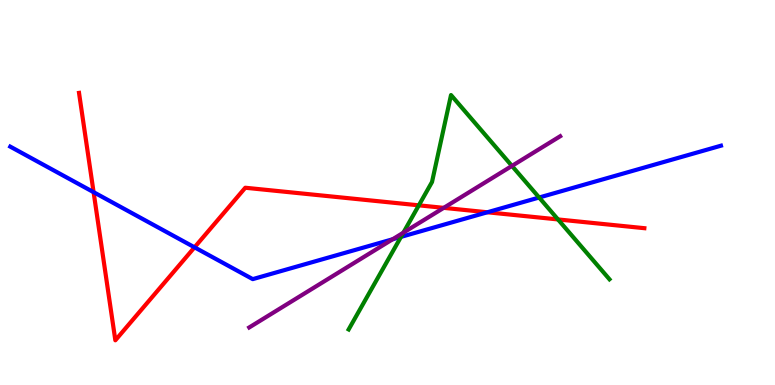[{'lines': ['blue', 'red'], 'intersections': [{'x': 1.21, 'y': 5.01}, {'x': 2.51, 'y': 3.58}, {'x': 6.29, 'y': 4.49}]}, {'lines': ['green', 'red'], 'intersections': [{'x': 5.4, 'y': 4.67}, {'x': 7.2, 'y': 4.3}]}, {'lines': ['purple', 'red'], 'intersections': [{'x': 5.73, 'y': 4.6}]}, {'lines': ['blue', 'green'], 'intersections': [{'x': 5.17, 'y': 3.85}, {'x': 6.96, 'y': 4.87}]}, {'lines': ['blue', 'purple'], 'intersections': [{'x': 5.07, 'y': 3.79}]}, {'lines': ['green', 'purple'], 'intersections': [{'x': 5.2, 'y': 3.96}, {'x': 6.61, 'y': 5.69}]}]